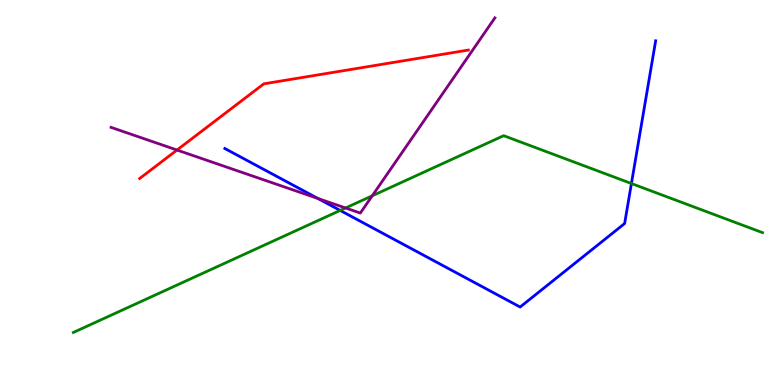[{'lines': ['blue', 'red'], 'intersections': []}, {'lines': ['green', 'red'], 'intersections': []}, {'lines': ['purple', 'red'], 'intersections': [{'x': 2.28, 'y': 6.1}]}, {'lines': ['blue', 'green'], 'intersections': [{'x': 4.39, 'y': 4.53}, {'x': 8.15, 'y': 5.23}]}, {'lines': ['blue', 'purple'], 'intersections': [{'x': 4.1, 'y': 4.84}]}, {'lines': ['green', 'purple'], 'intersections': [{'x': 4.46, 'y': 4.6}, {'x': 4.8, 'y': 4.92}]}]